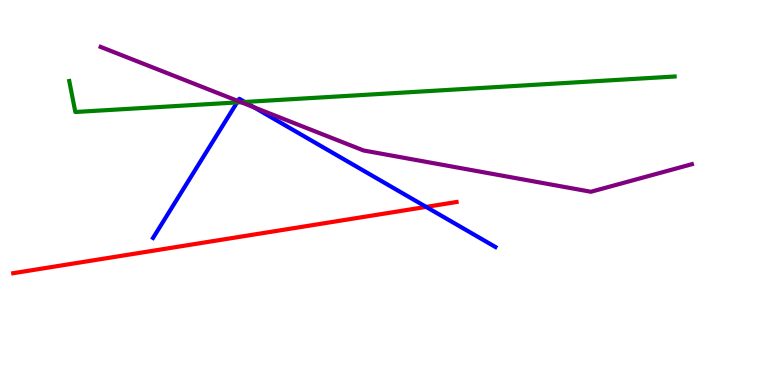[{'lines': ['blue', 'red'], 'intersections': [{'x': 5.5, 'y': 4.63}]}, {'lines': ['green', 'red'], 'intersections': []}, {'lines': ['purple', 'red'], 'intersections': []}, {'lines': ['blue', 'green'], 'intersections': [{'x': 3.06, 'y': 7.34}, {'x': 3.16, 'y': 7.35}]}, {'lines': ['blue', 'purple'], 'intersections': [{'x': 3.07, 'y': 7.38}, {'x': 3.28, 'y': 7.21}]}, {'lines': ['green', 'purple'], 'intersections': [{'x': 3.11, 'y': 7.35}]}]